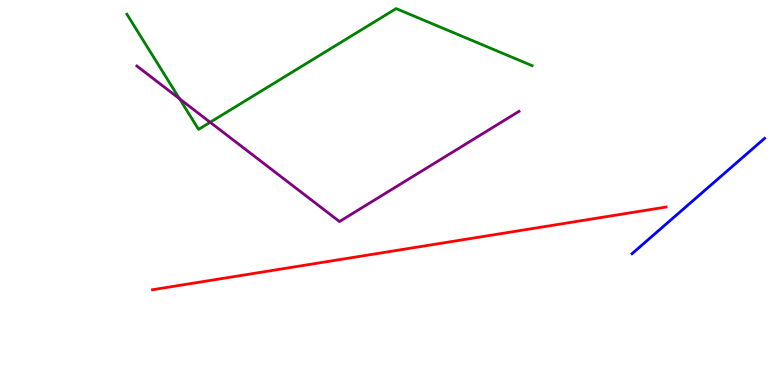[{'lines': ['blue', 'red'], 'intersections': []}, {'lines': ['green', 'red'], 'intersections': []}, {'lines': ['purple', 'red'], 'intersections': []}, {'lines': ['blue', 'green'], 'intersections': []}, {'lines': ['blue', 'purple'], 'intersections': []}, {'lines': ['green', 'purple'], 'intersections': [{'x': 2.32, 'y': 7.43}, {'x': 2.71, 'y': 6.82}]}]